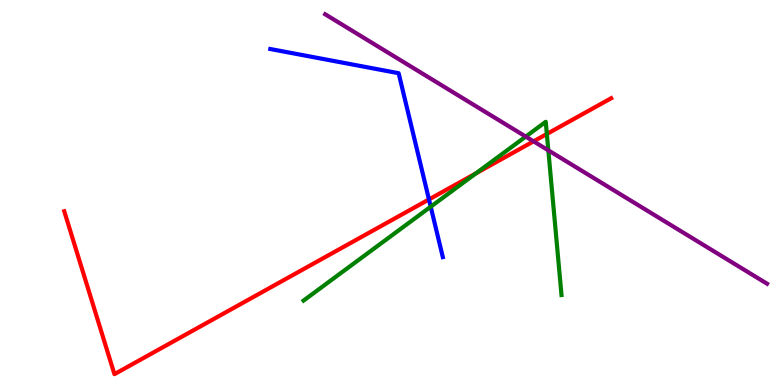[{'lines': ['blue', 'red'], 'intersections': [{'x': 5.54, 'y': 4.82}]}, {'lines': ['green', 'red'], 'intersections': [{'x': 6.14, 'y': 5.5}, {'x': 7.06, 'y': 6.52}]}, {'lines': ['purple', 'red'], 'intersections': [{'x': 6.88, 'y': 6.33}]}, {'lines': ['blue', 'green'], 'intersections': [{'x': 5.56, 'y': 4.63}]}, {'lines': ['blue', 'purple'], 'intersections': []}, {'lines': ['green', 'purple'], 'intersections': [{'x': 6.78, 'y': 6.45}, {'x': 7.08, 'y': 6.09}]}]